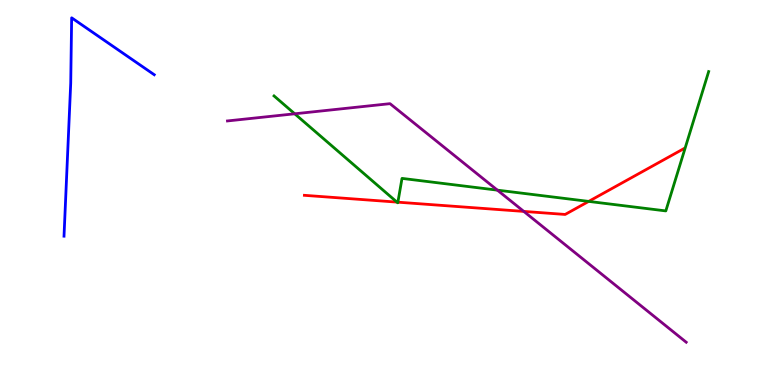[{'lines': ['blue', 'red'], 'intersections': []}, {'lines': ['green', 'red'], 'intersections': [{'x': 5.12, 'y': 4.75}, {'x': 5.13, 'y': 4.75}, {'x': 7.6, 'y': 4.77}]}, {'lines': ['purple', 'red'], 'intersections': [{'x': 6.76, 'y': 4.51}]}, {'lines': ['blue', 'green'], 'intersections': []}, {'lines': ['blue', 'purple'], 'intersections': []}, {'lines': ['green', 'purple'], 'intersections': [{'x': 3.8, 'y': 7.04}, {'x': 6.42, 'y': 5.06}]}]